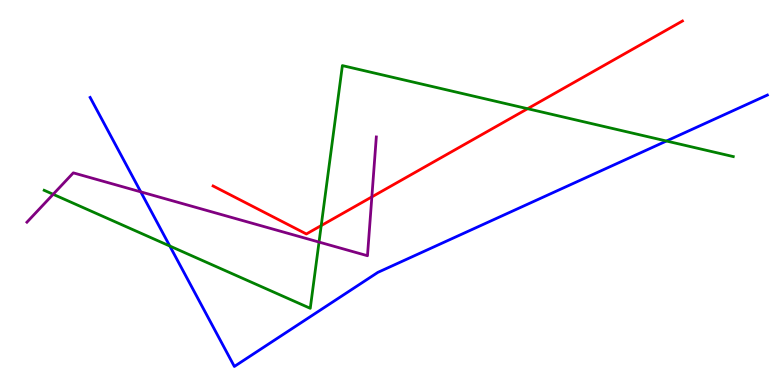[{'lines': ['blue', 'red'], 'intersections': []}, {'lines': ['green', 'red'], 'intersections': [{'x': 4.14, 'y': 4.14}, {'x': 6.81, 'y': 7.18}]}, {'lines': ['purple', 'red'], 'intersections': [{'x': 4.8, 'y': 4.89}]}, {'lines': ['blue', 'green'], 'intersections': [{'x': 2.19, 'y': 3.61}, {'x': 8.6, 'y': 6.34}]}, {'lines': ['blue', 'purple'], 'intersections': [{'x': 1.82, 'y': 5.02}]}, {'lines': ['green', 'purple'], 'intersections': [{'x': 0.686, 'y': 4.95}, {'x': 4.12, 'y': 3.71}]}]